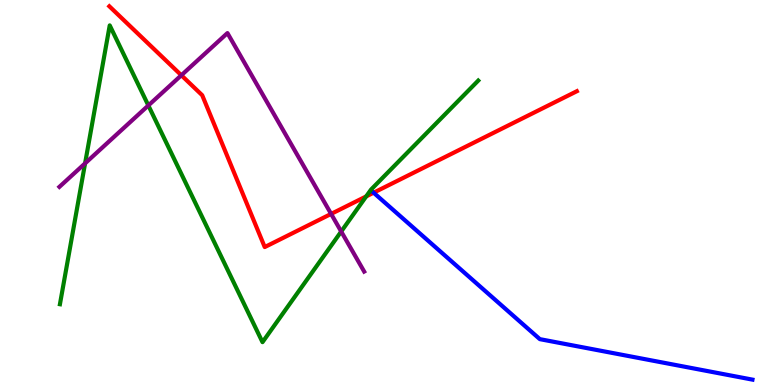[{'lines': ['blue', 'red'], 'intersections': [{'x': 4.82, 'y': 4.99}]}, {'lines': ['green', 'red'], 'intersections': [{'x': 4.73, 'y': 4.9}]}, {'lines': ['purple', 'red'], 'intersections': [{'x': 2.34, 'y': 8.05}, {'x': 4.27, 'y': 4.44}]}, {'lines': ['blue', 'green'], 'intersections': []}, {'lines': ['blue', 'purple'], 'intersections': []}, {'lines': ['green', 'purple'], 'intersections': [{'x': 1.1, 'y': 5.76}, {'x': 1.91, 'y': 7.26}, {'x': 4.4, 'y': 3.99}]}]